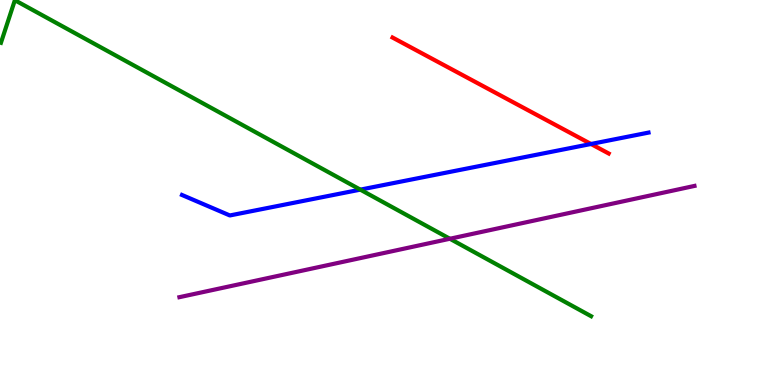[{'lines': ['blue', 'red'], 'intersections': [{'x': 7.63, 'y': 6.26}]}, {'lines': ['green', 'red'], 'intersections': []}, {'lines': ['purple', 'red'], 'intersections': []}, {'lines': ['blue', 'green'], 'intersections': [{'x': 4.65, 'y': 5.07}]}, {'lines': ['blue', 'purple'], 'intersections': []}, {'lines': ['green', 'purple'], 'intersections': [{'x': 5.8, 'y': 3.8}]}]